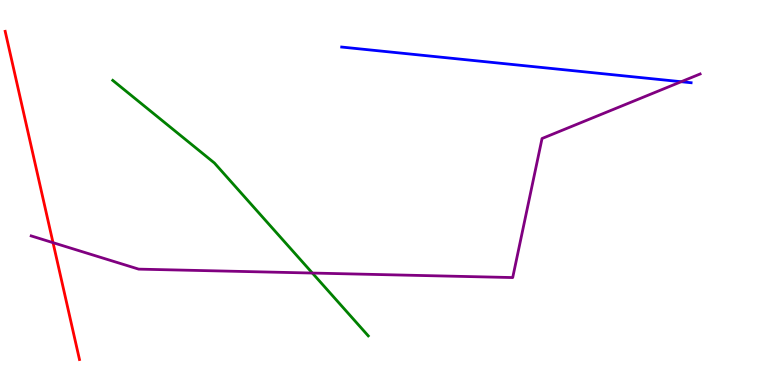[{'lines': ['blue', 'red'], 'intersections': []}, {'lines': ['green', 'red'], 'intersections': []}, {'lines': ['purple', 'red'], 'intersections': [{'x': 0.684, 'y': 3.7}]}, {'lines': ['blue', 'green'], 'intersections': []}, {'lines': ['blue', 'purple'], 'intersections': [{'x': 8.79, 'y': 7.88}]}, {'lines': ['green', 'purple'], 'intersections': [{'x': 4.03, 'y': 2.91}]}]